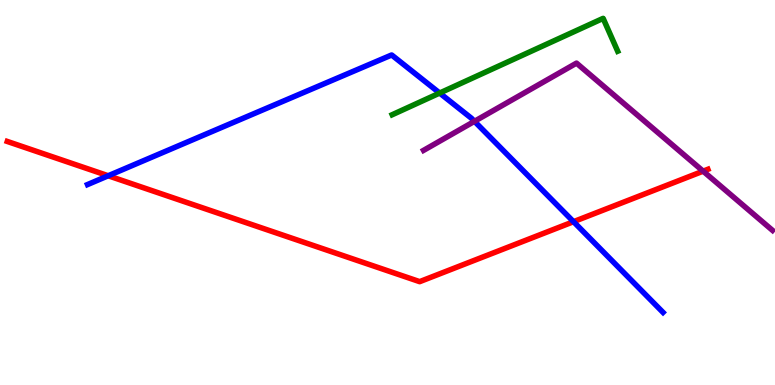[{'lines': ['blue', 'red'], 'intersections': [{'x': 1.4, 'y': 5.43}, {'x': 7.4, 'y': 4.24}]}, {'lines': ['green', 'red'], 'intersections': []}, {'lines': ['purple', 'red'], 'intersections': [{'x': 9.07, 'y': 5.55}]}, {'lines': ['blue', 'green'], 'intersections': [{'x': 5.67, 'y': 7.58}]}, {'lines': ['blue', 'purple'], 'intersections': [{'x': 6.12, 'y': 6.85}]}, {'lines': ['green', 'purple'], 'intersections': []}]